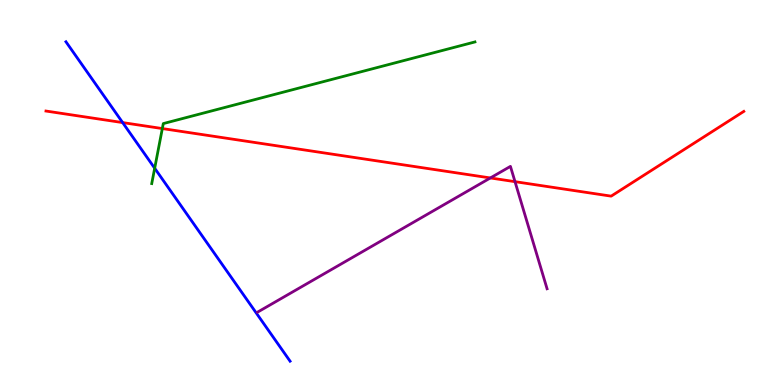[{'lines': ['blue', 'red'], 'intersections': [{'x': 1.58, 'y': 6.82}]}, {'lines': ['green', 'red'], 'intersections': [{'x': 2.09, 'y': 6.66}]}, {'lines': ['purple', 'red'], 'intersections': [{'x': 6.33, 'y': 5.38}, {'x': 6.65, 'y': 5.28}]}, {'lines': ['blue', 'green'], 'intersections': [{'x': 2.0, 'y': 5.63}]}, {'lines': ['blue', 'purple'], 'intersections': []}, {'lines': ['green', 'purple'], 'intersections': []}]